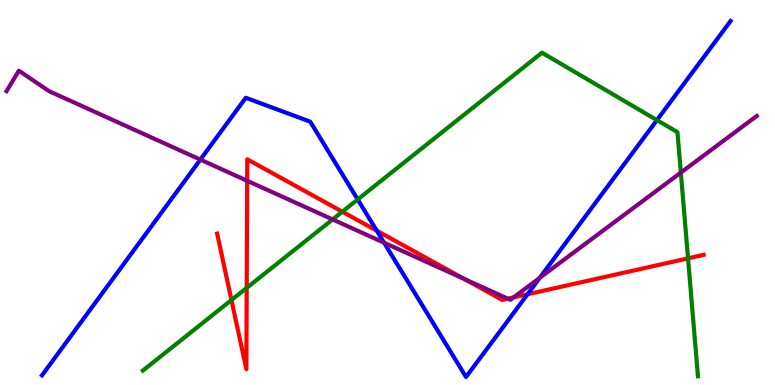[{'lines': ['blue', 'red'], 'intersections': [{'x': 4.86, 'y': 4.01}, {'x': 6.81, 'y': 2.36}]}, {'lines': ['green', 'red'], 'intersections': [{'x': 2.99, 'y': 2.21}, {'x': 3.18, 'y': 2.52}, {'x': 4.42, 'y': 4.5}, {'x': 8.88, 'y': 3.29}]}, {'lines': ['purple', 'red'], 'intersections': [{'x': 3.19, 'y': 5.3}, {'x': 5.99, 'y': 2.75}, {'x': 6.55, 'y': 2.24}, {'x': 6.63, 'y': 2.28}]}, {'lines': ['blue', 'green'], 'intersections': [{'x': 4.62, 'y': 4.82}, {'x': 8.48, 'y': 6.88}]}, {'lines': ['blue', 'purple'], 'intersections': [{'x': 2.59, 'y': 5.85}, {'x': 4.96, 'y': 3.7}, {'x': 6.96, 'y': 2.78}]}, {'lines': ['green', 'purple'], 'intersections': [{'x': 4.29, 'y': 4.3}, {'x': 8.79, 'y': 5.52}]}]